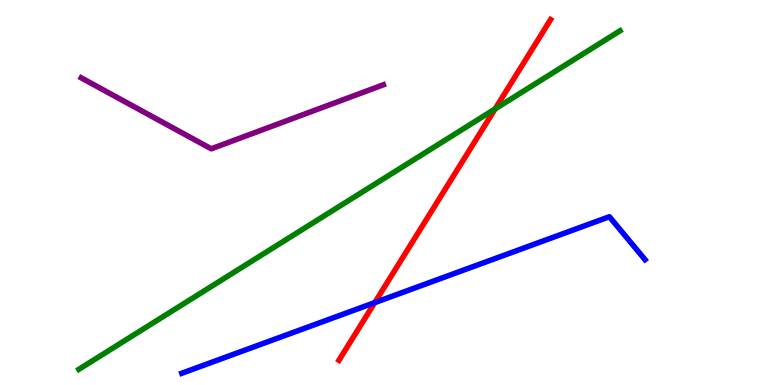[{'lines': ['blue', 'red'], 'intersections': [{'x': 4.84, 'y': 2.14}]}, {'lines': ['green', 'red'], 'intersections': [{'x': 6.39, 'y': 7.17}]}, {'lines': ['purple', 'red'], 'intersections': []}, {'lines': ['blue', 'green'], 'intersections': []}, {'lines': ['blue', 'purple'], 'intersections': []}, {'lines': ['green', 'purple'], 'intersections': []}]